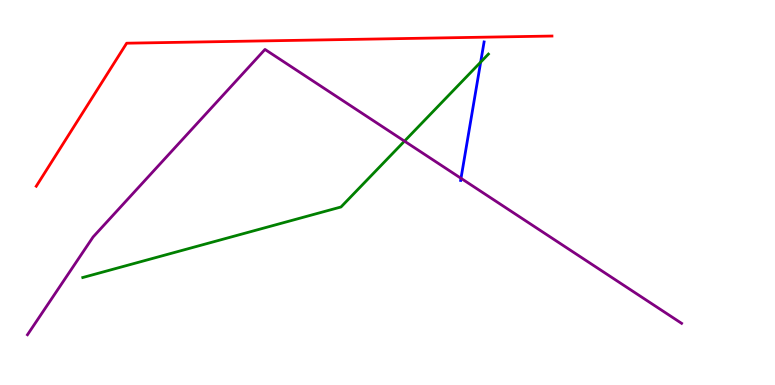[{'lines': ['blue', 'red'], 'intersections': []}, {'lines': ['green', 'red'], 'intersections': []}, {'lines': ['purple', 'red'], 'intersections': []}, {'lines': ['blue', 'green'], 'intersections': [{'x': 6.2, 'y': 8.39}]}, {'lines': ['blue', 'purple'], 'intersections': [{'x': 5.95, 'y': 5.37}]}, {'lines': ['green', 'purple'], 'intersections': [{'x': 5.22, 'y': 6.33}]}]